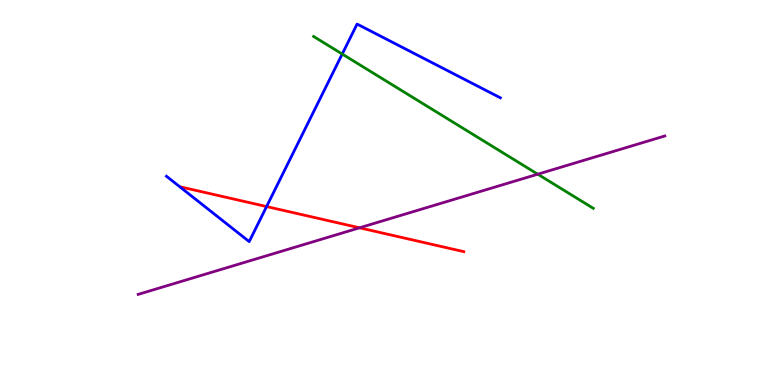[{'lines': ['blue', 'red'], 'intersections': [{'x': 3.44, 'y': 4.63}]}, {'lines': ['green', 'red'], 'intersections': []}, {'lines': ['purple', 'red'], 'intersections': [{'x': 4.64, 'y': 4.08}]}, {'lines': ['blue', 'green'], 'intersections': [{'x': 4.42, 'y': 8.6}]}, {'lines': ['blue', 'purple'], 'intersections': []}, {'lines': ['green', 'purple'], 'intersections': [{'x': 6.94, 'y': 5.48}]}]